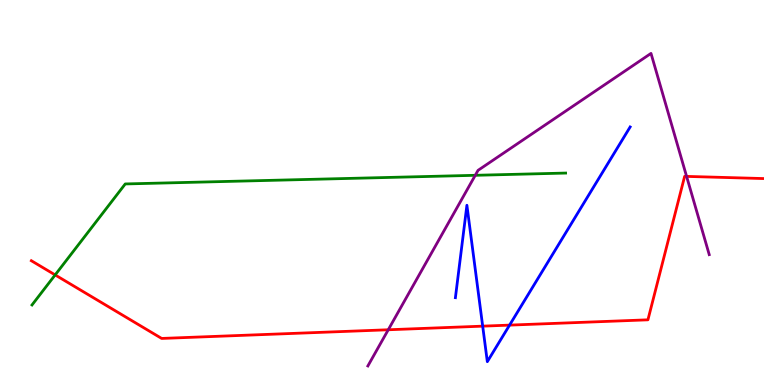[{'lines': ['blue', 'red'], 'intersections': [{'x': 6.23, 'y': 1.53}, {'x': 6.58, 'y': 1.56}]}, {'lines': ['green', 'red'], 'intersections': [{'x': 0.712, 'y': 2.86}]}, {'lines': ['purple', 'red'], 'intersections': [{'x': 5.01, 'y': 1.43}, {'x': 8.86, 'y': 5.42}]}, {'lines': ['blue', 'green'], 'intersections': []}, {'lines': ['blue', 'purple'], 'intersections': []}, {'lines': ['green', 'purple'], 'intersections': [{'x': 6.13, 'y': 5.45}]}]